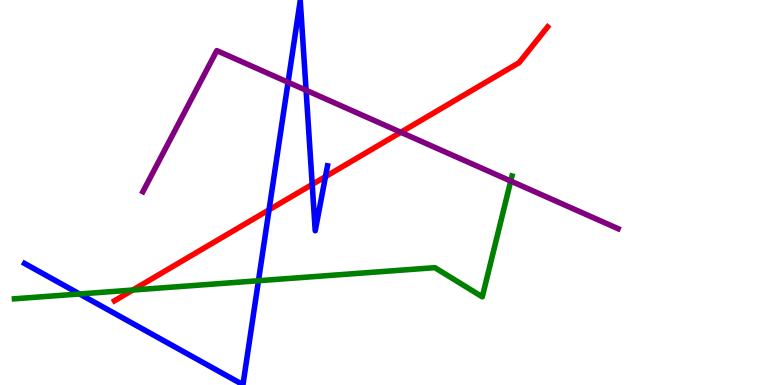[{'lines': ['blue', 'red'], 'intersections': [{'x': 3.47, 'y': 4.55}, {'x': 4.03, 'y': 5.21}, {'x': 4.2, 'y': 5.41}]}, {'lines': ['green', 'red'], 'intersections': [{'x': 1.71, 'y': 2.47}]}, {'lines': ['purple', 'red'], 'intersections': [{'x': 5.17, 'y': 6.56}]}, {'lines': ['blue', 'green'], 'intersections': [{'x': 1.03, 'y': 2.36}, {'x': 3.34, 'y': 2.71}]}, {'lines': ['blue', 'purple'], 'intersections': [{'x': 3.72, 'y': 7.86}, {'x': 3.95, 'y': 7.66}]}, {'lines': ['green', 'purple'], 'intersections': [{'x': 6.59, 'y': 5.3}]}]